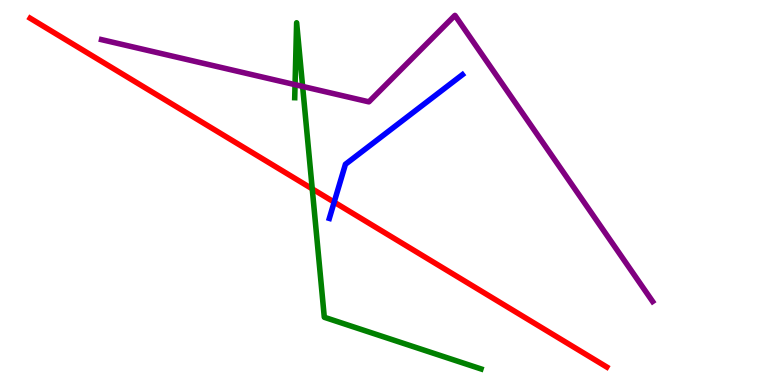[{'lines': ['blue', 'red'], 'intersections': [{'x': 4.31, 'y': 4.75}]}, {'lines': ['green', 'red'], 'intersections': [{'x': 4.03, 'y': 5.09}]}, {'lines': ['purple', 'red'], 'intersections': []}, {'lines': ['blue', 'green'], 'intersections': []}, {'lines': ['blue', 'purple'], 'intersections': []}, {'lines': ['green', 'purple'], 'intersections': [{'x': 3.81, 'y': 7.8}, {'x': 3.9, 'y': 7.76}]}]